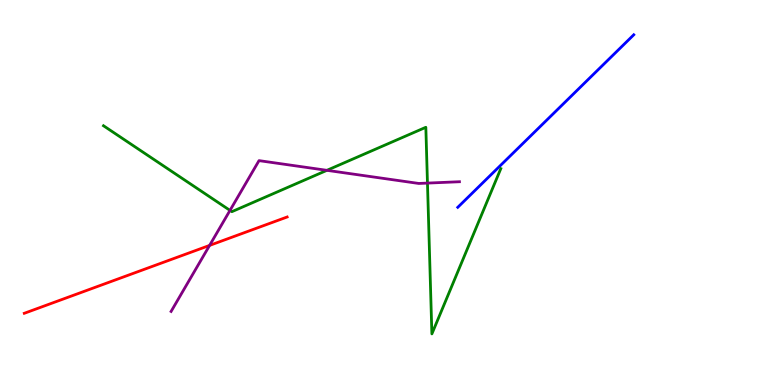[{'lines': ['blue', 'red'], 'intersections': []}, {'lines': ['green', 'red'], 'intersections': []}, {'lines': ['purple', 'red'], 'intersections': [{'x': 2.7, 'y': 3.63}]}, {'lines': ['blue', 'green'], 'intersections': []}, {'lines': ['blue', 'purple'], 'intersections': []}, {'lines': ['green', 'purple'], 'intersections': [{'x': 2.97, 'y': 4.54}, {'x': 4.22, 'y': 5.58}, {'x': 5.52, 'y': 5.24}]}]